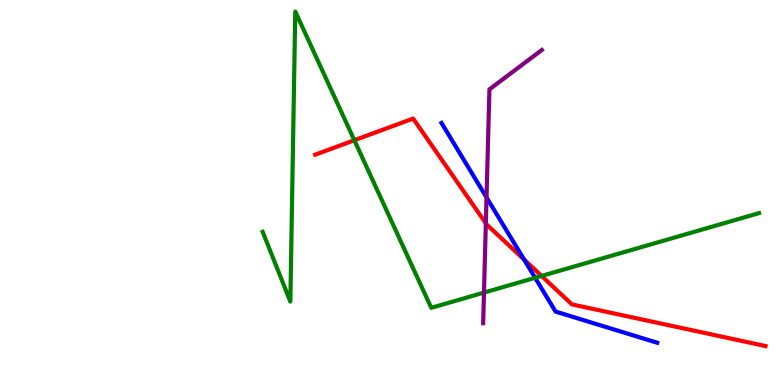[{'lines': ['blue', 'red'], 'intersections': [{'x': 6.76, 'y': 3.26}]}, {'lines': ['green', 'red'], 'intersections': [{'x': 4.57, 'y': 6.36}, {'x': 6.99, 'y': 2.83}]}, {'lines': ['purple', 'red'], 'intersections': [{'x': 6.27, 'y': 4.2}]}, {'lines': ['blue', 'green'], 'intersections': [{'x': 6.91, 'y': 2.78}]}, {'lines': ['blue', 'purple'], 'intersections': [{'x': 6.28, 'y': 4.87}]}, {'lines': ['green', 'purple'], 'intersections': [{'x': 6.24, 'y': 2.4}]}]